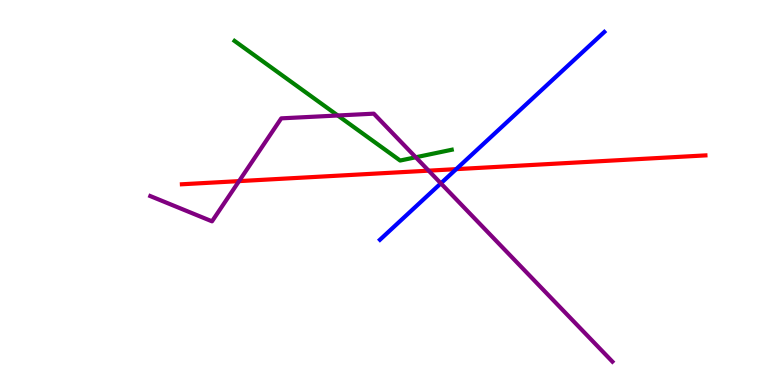[{'lines': ['blue', 'red'], 'intersections': [{'x': 5.89, 'y': 5.61}]}, {'lines': ['green', 'red'], 'intersections': []}, {'lines': ['purple', 'red'], 'intersections': [{'x': 3.08, 'y': 5.3}, {'x': 5.53, 'y': 5.57}]}, {'lines': ['blue', 'green'], 'intersections': []}, {'lines': ['blue', 'purple'], 'intersections': [{'x': 5.69, 'y': 5.24}]}, {'lines': ['green', 'purple'], 'intersections': [{'x': 4.36, 'y': 7.0}, {'x': 5.36, 'y': 5.91}]}]